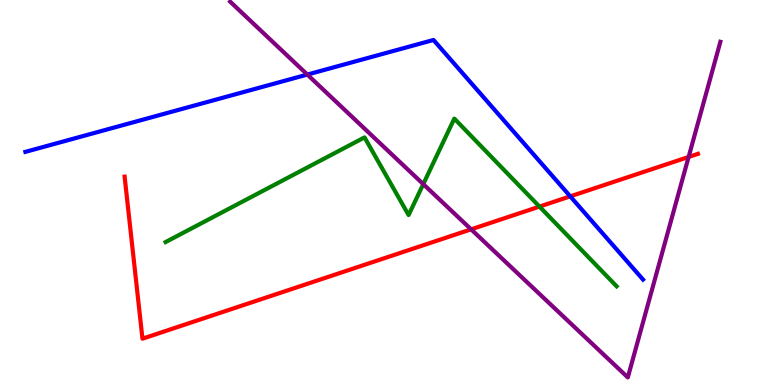[{'lines': ['blue', 'red'], 'intersections': [{'x': 7.36, 'y': 4.9}]}, {'lines': ['green', 'red'], 'intersections': [{'x': 6.96, 'y': 4.63}]}, {'lines': ['purple', 'red'], 'intersections': [{'x': 6.08, 'y': 4.04}, {'x': 8.89, 'y': 5.92}]}, {'lines': ['blue', 'green'], 'intersections': []}, {'lines': ['blue', 'purple'], 'intersections': [{'x': 3.97, 'y': 8.06}]}, {'lines': ['green', 'purple'], 'intersections': [{'x': 5.46, 'y': 5.22}]}]